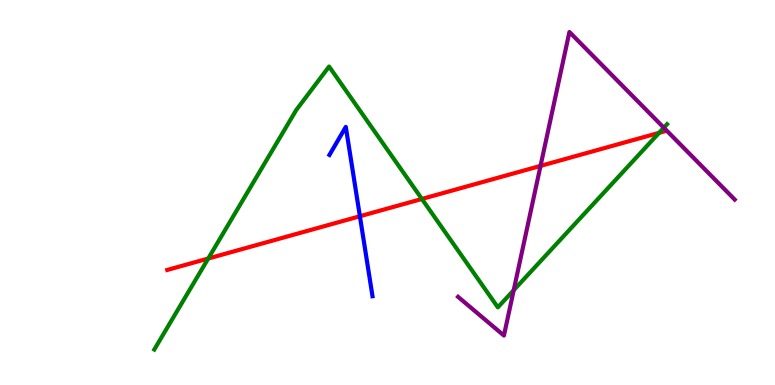[{'lines': ['blue', 'red'], 'intersections': [{'x': 4.64, 'y': 4.38}]}, {'lines': ['green', 'red'], 'intersections': [{'x': 2.69, 'y': 3.28}, {'x': 5.44, 'y': 4.83}, {'x': 8.5, 'y': 6.55}]}, {'lines': ['purple', 'red'], 'intersections': [{'x': 6.97, 'y': 5.69}]}, {'lines': ['blue', 'green'], 'intersections': []}, {'lines': ['blue', 'purple'], 'intersections': []}, {'lines': ['green', 'purple'], 'intersections': [{'x': 6.63, 'y': 2.46}, {'x': 8.57, 'y': 6.68}]}]